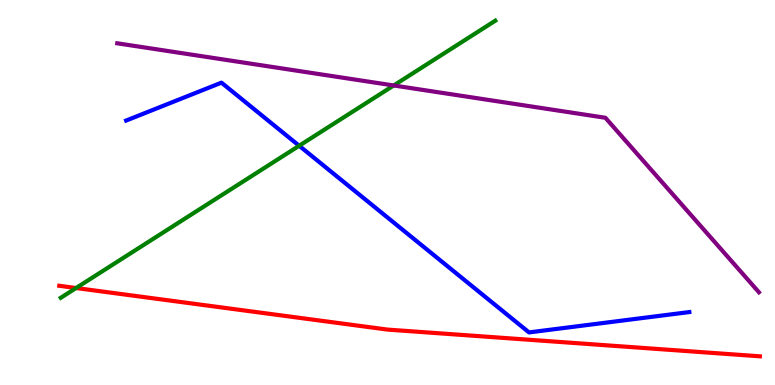[{'lines': ['blue', 'red'], 'intersections': []}, {'lines': ['green', 'red'], 'intersections': [{'x': 0.982, 'y': 2.52}]}, {'lines': ['purple', 'red'], 'intersections': []}, {'lines': ['blue', 'green'], 'intersections': [{'x': 3.86, 'y': 6.21}]}, {'lines': ['blue', 'purple'], 'intersections': []}, {'lines': ['green', 'purple'], 'intersections': [{'x': 5.08, 'y': 7.78}]}]